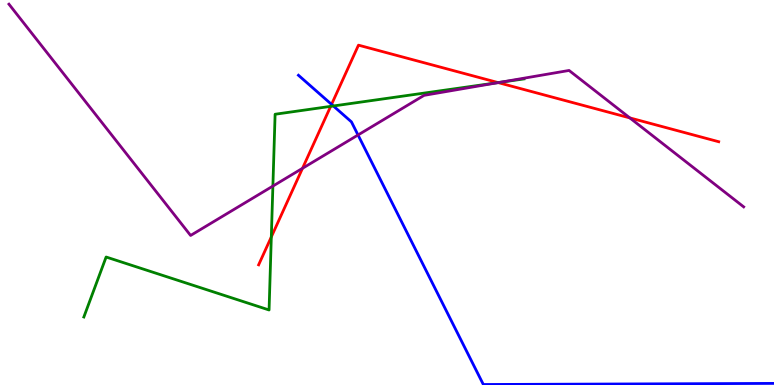[{'lines': ['blue', 'red'], 'intersections': [{'x': 4.28, 'y': 7.29}]}, {'lines': ['green', 'red'], 'intersections': [{'x': 3.5, 'y': 3.85}, {'x': 4.27, 'y': 7.24}, {'x': 6.43, 'y': 7.85}]}, {'lines': ['purple', 'red'], 'intersections': [{'x': 3.9, 'y': 5.63}, {'x': 6.43, 'y': 7.85}, {'x': 8.13, 'y': 6.94}]}, {'lines': ['blue', 'green'], 'intersections': [{'x': 4.3, 'y': 7.25}]}, {'lines': ['blue', 'purple'], 'intersections': [{'x': 4.62, 'y': 6.49}]}, {'lines': ['green', 'purple'], 'intersections': [{'x': 3.52, 'y': 5.17}, {'x': 6.45, 'y': 7.86}]}]